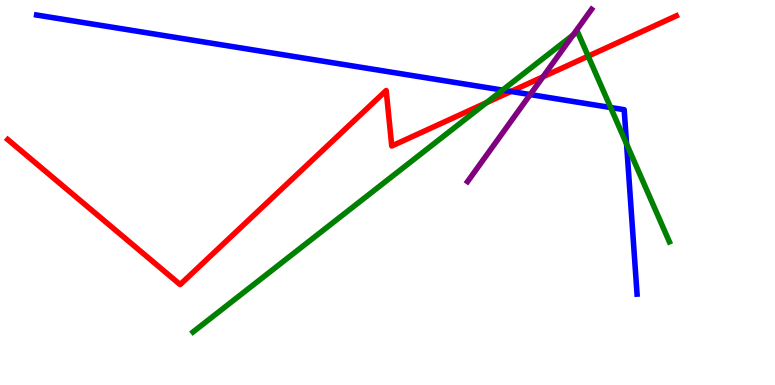[{'lines': ['blue', 'red'], 'intersections': [{'x': 6.59, 'y': 7.62}]}, {'lines': ['green', 'red'], 'intersections': [{'x': 6.28, 'y': 7.33}, {'x': 7.59, 'y': 8.54}]}, {'lines': ['purple', 'red'], 'intersections': [{'x': 7.01, 'y': 8.0}]}, {'lines': ['blue', 'green'], 'intersections': [{'x': 6.48, 'y': 7.66}, {'x': 7.88, 'y': 7.21}, {'x': 8.08, 'y': 6.26}]}, {'lines': ['blue', 'purple'], 'intersections': [{'x': 6.84, 'y': 7.54}]}, {'lines': ['green', 'purple'], 'intersections': [{'x': 7.4, 'y': 9.09}]}]